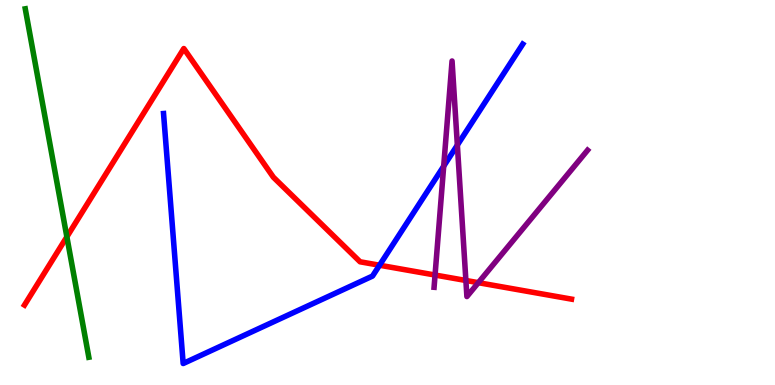[{'lines': ['blue', 'red'], 'intersections': [{'x': 4.9, 'y': 3.11}]}, {'lines': ['green', 'red'], 'intersections': [{'x': 0.863, 'y': 3.85}]}, {'lines': ['purple', 'red'], 'intersections': [{'x': 5.61, 'y': 2.86}, {'x': 6.01, 'y': 2.71}, {'x': 6.17, 'y': 2.66}]}, {'lines': ['blue', 'green'], 'intersections': []}, {'lines': ['blue', 'purple'], 'intersections': [{'x': 5.73, 'y': 5.68}, {'x': 5.9, 'y': 6.23}]}, {'lines': ['green', 'purple'], 'intersections': []}]